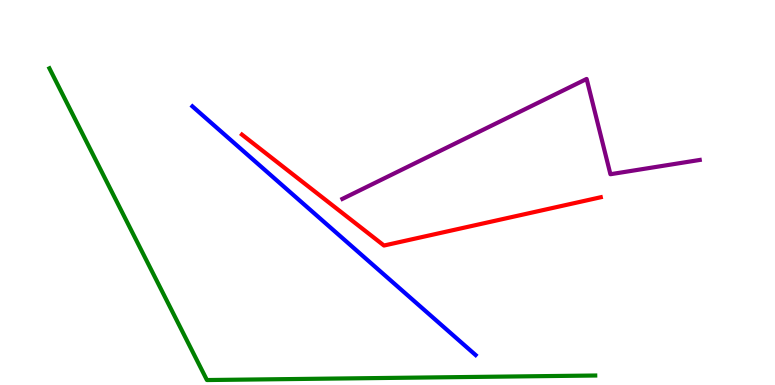[{'lines': ['blue', 'red'], 'intersections': []}, {'lines': ['green', 'red'], 'intersections': []}, {'lines': ['purple', 'red'], 'intersections': []}, {'lines': ['blue', 'green'], 'intersections': []}, {'lines': ['blue', 'purple'], 'intersections': []}, {'lines': ['green', 'purple'], 'intersections': []}]